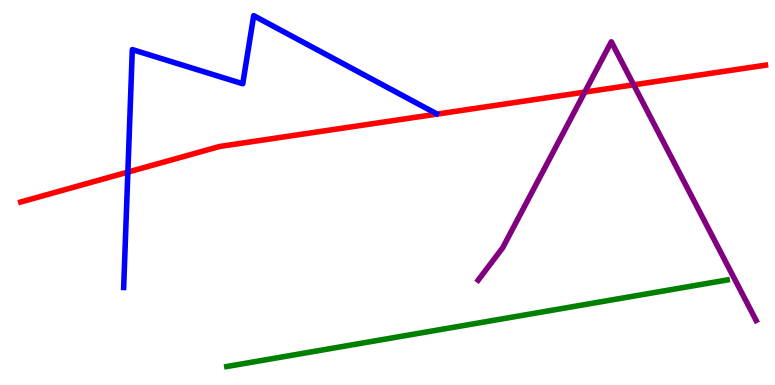[{'lines': ['blue', 'red'], 'intersections': [{'x': 1.65, 'y': 5.53}]}, {'lines': ['green', 'red'], 'intersections': []}, {'lines': ['purple', 'red'], 'intersections': [{'x': 7.55, 'y': 7.61}, {'x': 8.18, 'y': 7.8}]}, {'lines': ['blue', 'green'], 'intersections': []}, {'lines': ['blue', 'purple'], 'intersections': []}, {'lines': ['green', 'purple'], 'intersections': []}]